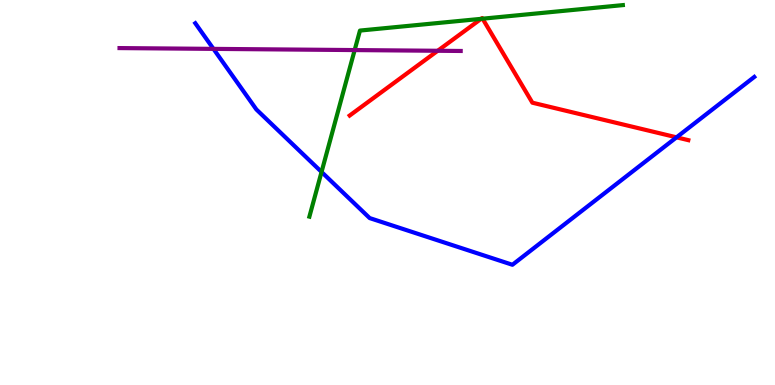[{'lines': ['blue', 'red'], 'intersections': [{'x': 8.73, 'y': 6.43}]}, {'lines': ['green', 'red'], 'intersections': [{'x': 6.21, 'y': 9.51}, {'x': 6.23, 'y': 9.51}]}, {'lines': ['purple', 'red'], 'intersections': [{'x': 5.65, 'y': 8.68}]}, {'lines': ['blue', 'green'], 'intersections': [{'x': 4.15, 'y': 5.53}]}, {'lines': ['blue', 'purple'], 'intersections': [{'x': 2.75, 'y': 8.73}]}, {'lines': ['green', 'purple'], 'intersections': [{'x': 4.58, 'y': 8.7}]}]